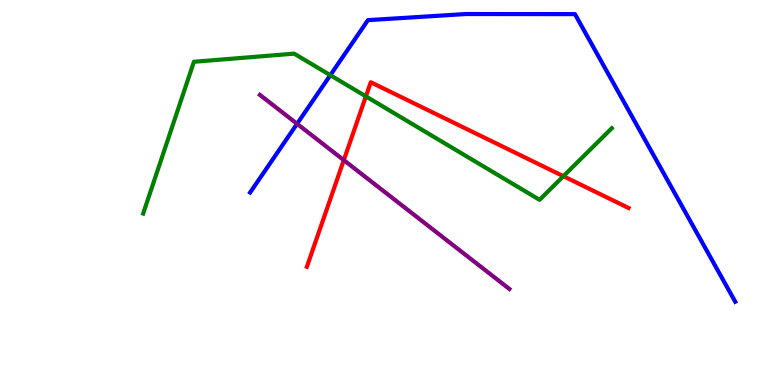[{'lines': ['blue', 'red'], 'intersections': []}, {'lines': ['green', 'red'], 'intersections': [{'x': 4.72, 'y': 7.5}, {'x': 7.27, 'y': 5.42}]}, {'lines': ['purple', 'red'], 'intersections': [{'x': 4.44, 'y': 5.84}]}, {'lines': ['blue', 'green'], 'intersections': [{'x': 4.26, 'y': 8.05}]}, {'lines': ['blue', 'purple'], 'intersections': [{'x': 3.83, 'y': 6.78}]}, {'lines': ['green', 'purple'], 'intersections': []}]